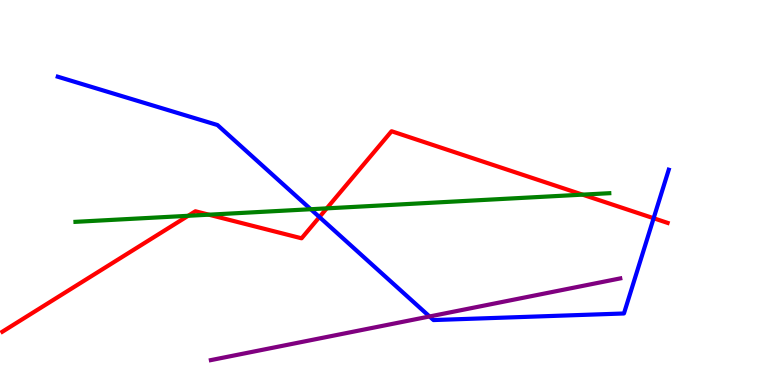[{'lines': ['blue', 'red'], 'intersections': [{'x': 4.12, 'y': 4.36}, {'x': 8.43, 'y': 4.33}]}, {'lines': ['green', 'red'], 'intersections': [{'x': 2.43, 'y': 4.39}, {'x': 2.69, 'y': 4.42}, {'x': 4.22, 'y': 4.59}, {'x': 7.52, 'y': 4.94}]}, {'lines': ['purple', 'red'], 'intersections': []}, {'lines': ['blue', 'green'], 'intersections': [{'x': 4.01, 'y': 4.57}]}, {'lines': ['blue', 'purple'], 'intersections': [{'x': 5.54, 'y': 1.78}]}, {'lines': ['green', 'purple'], 'intersections': []}]